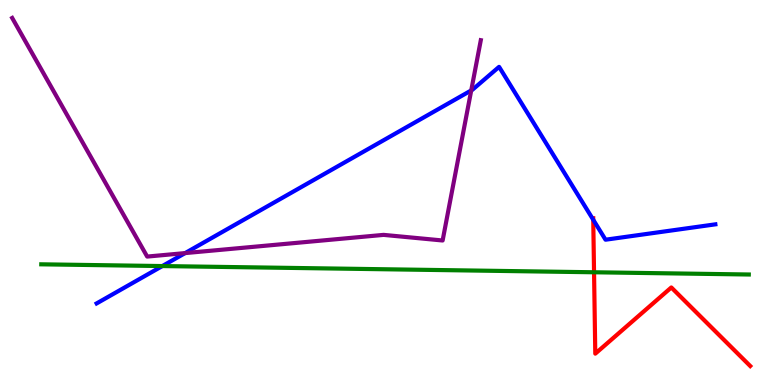[{'lines': ['blue', 'red'], 'intersections': [{'x': 7.65, 'y': 4.29}]}, {'lines': ['green', 'red'], 'intersections': [{'x': 7.67, 'y': 2.93}]}, {'lines': ['purple', 'red'], 'intersections': []}, {'lines': ['blue', 'green'], 'intersections': [{'x': 2.09, 'y': 3.09}]}, {'lines': ['blue', 'purple'], 'intersections': [{'x': 2.39, 'y': 3.43}, {'x': 6.08, 'y': 7.65}]}, {'lines': ['green', 'purple'], 'intersections': []}]